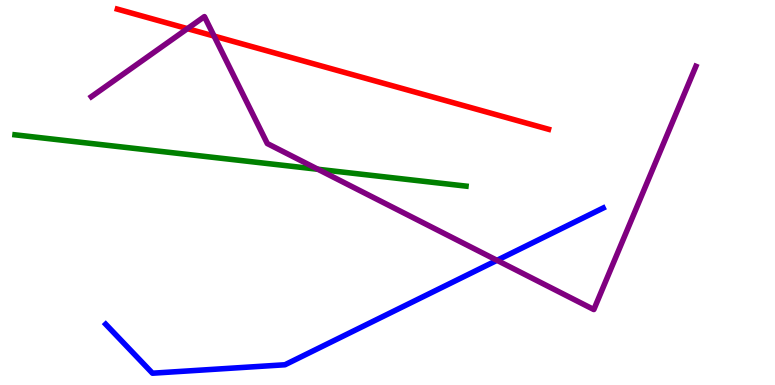[{'lines': ['blue', 'red'], 'intersections': []}, {'lines': ['green', 'red'], 'intersections': []}, {'lines': ['purple', 'red'], 'intersections': [{'x': 2.42, 'y': 9.26}, {'x': 2.76, 'y': 9.06}]}, {'lines': ['blue', 'green'], 'intersections': []}, {'lines': ['blue', 'purple'], 'intersections': [{'x': 6.41, 'y': 3.24}]}, {'lines': ['green', 'purple'], 'intersections': [{'x': 4.1, 'y': 5.6}]}]